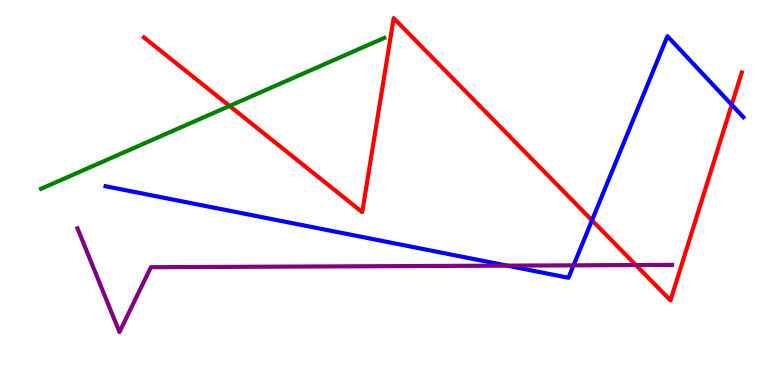[{'lines': ['blue', 'red'], 'intersections': [{'x': 7.64, 'y': 4.28}, {'x': 9.44, 'y': 7.28}]}, {'lines': ['green', 'red'], 'intersections': [{'x': 2.96, 'y': 7.25}]}, {'lines': ['purple', 'red'], 'intersections': [{'x': 8.2, 'y': 3.12}]}, {'lines': ['blue', 'green'], 'intersections': []}, {'lines': ['blue', 'purple'], 'intersections': [{'x': 6.54, 'y': 3.1}, {'x': 7.4, 'y': 3.11}]}, {'lines': ['green', 'purple'], 'intersections': []}]